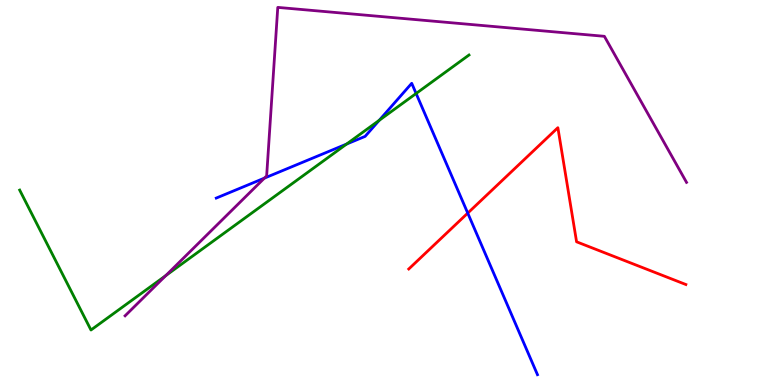[{'lines': ['blue', 'red'], 'intersections': [{'x': 6.04, 'y': 4.46}]}, {'lines': ['green', 'red'], 'intersections': []}, {'lines': ['purple', 'red'], 'intersections': []}, {'lines': ['blue', 'green'], 'intersections': [{'x': 4.47, 'y': 6.26}, {'x': 4.89, 'y': 6.87}, {'x': 5.37, 'y': 7.57}]}, {'lines': ['blue', 'purple'], 'intersections': [{'x': 3.41, 'y': 5.37}]}, {'lines': ['green', 'purple'], 'intersections': [{'x': 2.14, 'y': 2.84}]}]